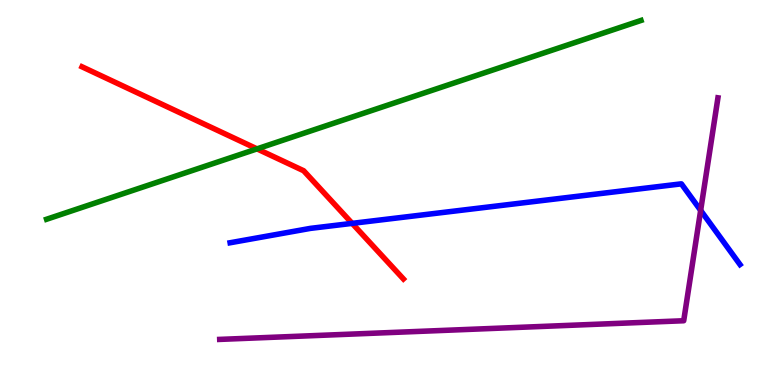[{'lines': ['blue', 'red'], 'intersections': [{'x': 4.54, 'y': 4.2}]}, {'lines': ['green', 'red'], 'intersections': [{'x': 3.32, 'y': 6.13}]}, {'lines': ['purple', 'red'], 'intersections': []}, {'lines': ['blue', 'green'], 'intersections': []}, {'lines': ['blue', 'purple'], 'intersections': [{'x': 9.04, 'y': 4.54}]}, {'lines': ['green', 'purple'], 'intersections': []}]